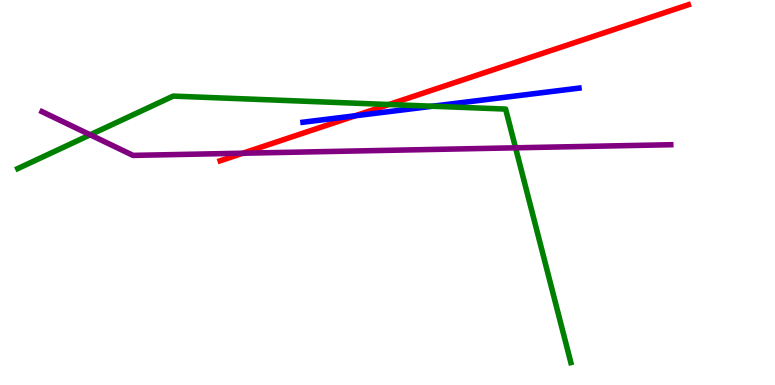[{'lines': ['blue', 'red'], 'intersections': [{'x': 4.58, 'y': 6.99}]}, {'lines': ['green', 'red'], 'intersections': [{'x': 5.02, 'y': 7.29}]}, {'lines': ['purple', 'red'], 'intersections': [{'x': 3.13, 'y': 6.02}]}, {'lines': ['blue', 'green'], 'intersections': [{'x': 5.58, 'y': 7.24}]}, {'lines': ['blue', 'purple'], 'intersections': []}, {'lines': ['green', 'purple'], 'intersections': [{'x': 1.16, 'y': 6.5}, {'x': 6.65, 'y': 6.16}]}]